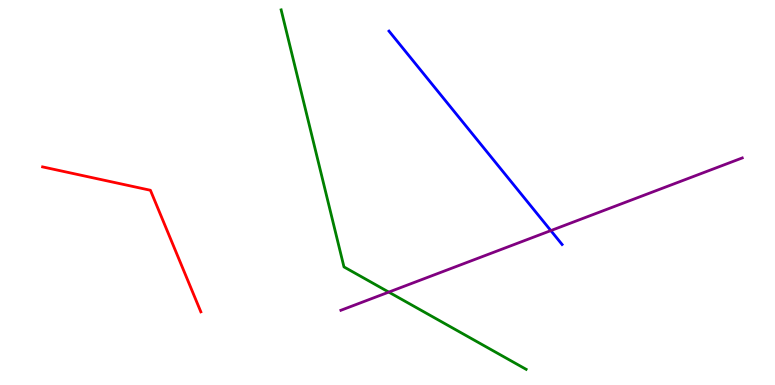[{'lines': ['blue', 'red'], 'intersections': []}, {'lines': ['green', 'red'], 'intersections': []}, {'lines': ['purple', 'red'], 'intersections': []}, {'lines': ['blue', 'green'], 'intersections': []}, {'lines': ['blue', 'purple'], 'intersections': [{'x': 7.11, 'y': 4.01}]}, {'lines': ['green', 'purple'], 'intersections': [{'x': 5.02, 'y': 2.41}]}]